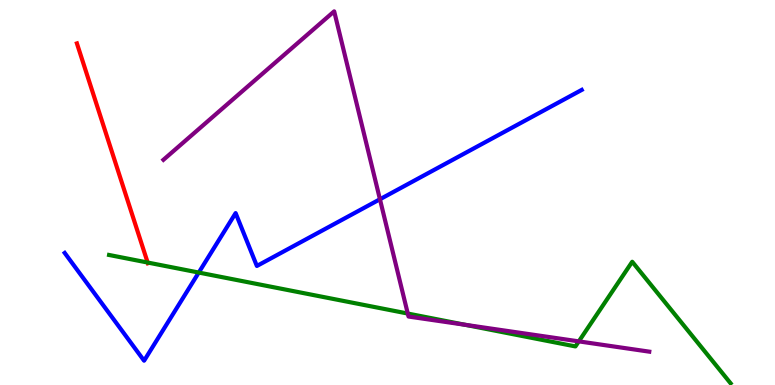[{'lines': ['blue', 'red'], 'intersections': []}, {'lines': ['green', 'red'], 'intersections': [{'x': 1.91, 'y': 3.18}]}, {'lines': ['purple', 'red'], 'intersections': []}, {'lines': ['blue', 'green'], 'intersections': [{'x': 2.56, 'y': 2.92}]}, {'lines': ['blue', 'purple'], 'intersections': [{'x': 4.9, 'y': 4.82}]}, {'lines': ['green', 'purple'], 'intersections': [{'x': 5.26, 'y': 1.86}, {'x': 6.0, 'y': 1.56}, {'x': 7.47, 'y': 1.13}]}]